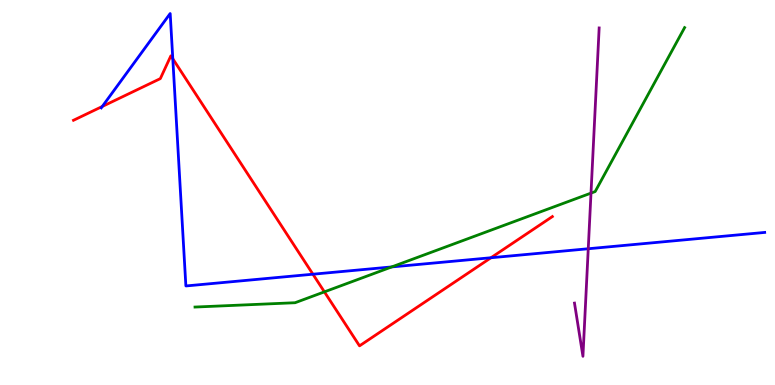[{'lines': ['blue', 'red'], 'intersections': [{'x': 1.32, 'y': 7.23}, {'x': 2.23, 'y': 8.47}, {'x': 4.04, 'y': 2.88}, {'x': 6.34, 'y': 3.31}]}, {'lines': ['green', 'red'], 'intersections': [{'x': 4.19, 'y': 2.42}]}, {'lines': ['purple', 'red'], 'intersections': []}, {'lines': ['blue', 'green'], 'intersections': [{'x': 5.05, 'y': 3.07}]}, {'lines': ['blue', 'purple'], 'intersections': [{'x': 7.59, 'y': 3.54}]}, {'lines': ['green', 'purple'], 'intersections': [{'x': 7.63, 'y': 4.98}]}]